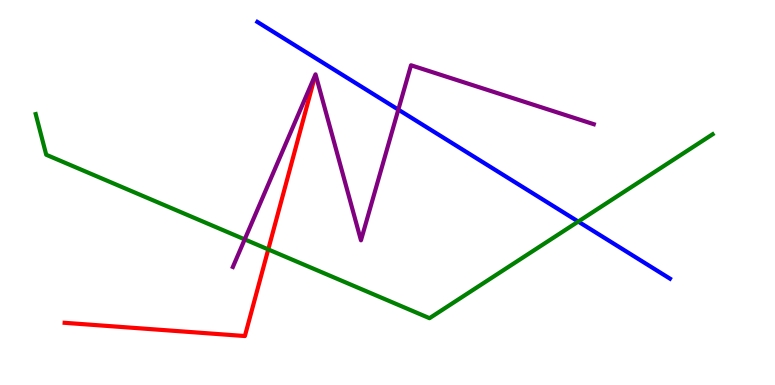[{'lines': ['blue', 'red'], 'intersections': []}, {'lines': ['green', 'red'], 'intersections': [{'x': 3.46, 'y': 3.52}]}, {'lines': ['purple', 'red'], 'intersections': []}, {'lines': ['blue', 'green'], 'intersections': [{'x': 7.46, 'y': 4.24}]}, {'lines': ['blue', 'purple'], 'intersections': [{'x': 5.14, 'y': 7.15}]}, {'lines': ['green', 'purple'], 'intersections': [{'x': 3.16, 'y': 3.78}]}]